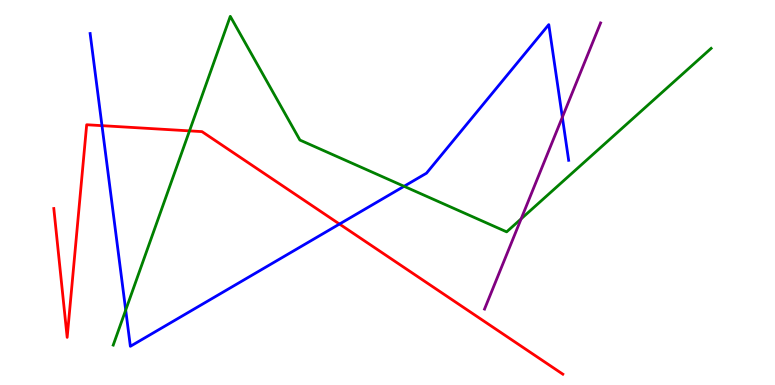[{'lines': ['blue', 'red'], 'intersections': [{'x': 1.32, 'y': 6.74}, {'x': 4.38, 'y': 4.18}]}, {'lines': ['green', 'red'], 'intersections': [{'x': 2.45, 'y': 6.6}]}, {'lines': ['purple', 'red'], 'intersections': []}, {'lines': ['blue', 'green'], 'intersections': [{'x': 1.62, 'y': 1.95}, {'x': 5.21, 'y': 5.16}]}, {'lines': ['blue', 'purple'], 'intersections': [{'x': 7.26, 'y': 6.96}]}, {'lines': ['green', 'purple'], 'intersections': [{'x': 6.72, 'y': 4.32}]}]